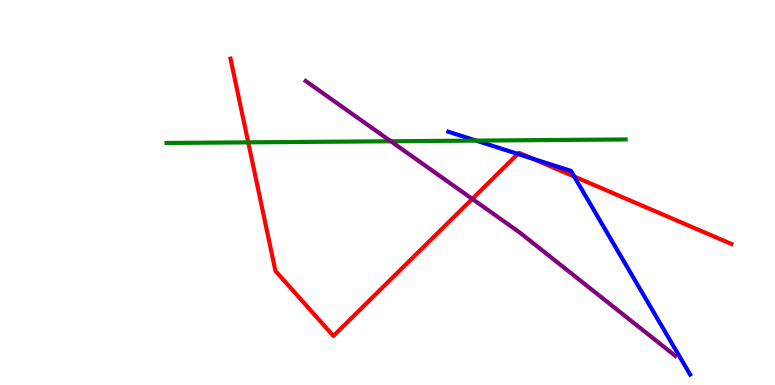[{'lines': ['blue', 'red'], 'intersections': [{'x': 6.68, 'y': 6.0}, {'x': 6.87, 'y': 5.88}, {'x': 7.41, 'y': 5.42}]}, {'lines': ['green', 'red'], 'intersections': [{'x': 3.2, 'y': 6.3}]}, {'lines': ['purple', 'red'], 'intersections': [{'x': 6.09, 'y': 4.83}]}, {'lines': ['blue', 'green'], 'intersections': [{'x': 6.14, 'y': 6.35}]}, {'lines': ['blue', 'purple'], 'intersections': []}, {'lines': ['green', 'purple'], 'intersections': [{'x': 5.04, 'y': 6.33}]}]